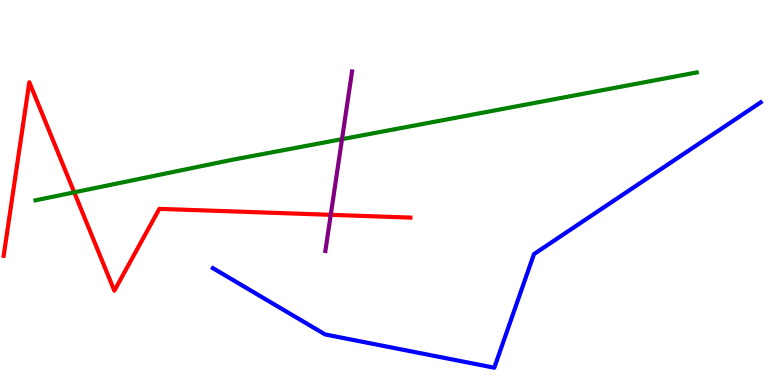[{'lines': ['blue', 'red'], 'intersections': []}, {'lines': ['green', 'red'], 'intersections': [{'x': 0.958, 'y': 5.0}]}, {'lines': ['purple', 'red'], 'intersections': [{'x': 4.27, 'y': 4.42}]}, {'lines': ['blue', 'green'], 'intersections': []}, {'lines': ['blue', 'purple'], 'intersections': []}, {'lines': ['green', 'purple'], 'intersections': [{'x': 4.41, 'y': 6.39}]}]